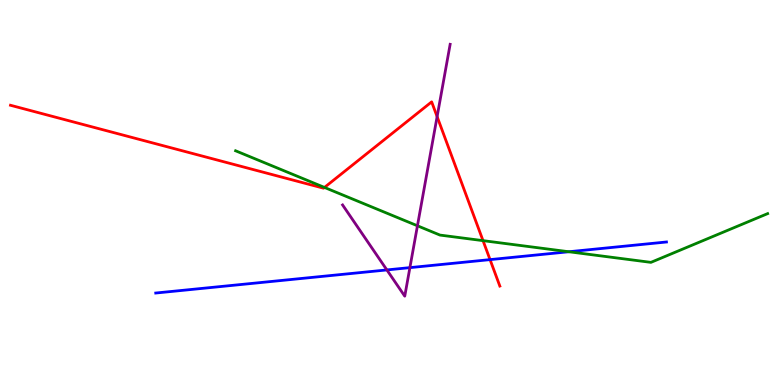[{'lines': ['blue', 'red'], 'intersections': [{'x': 6.32, 'y': 3.26}]}, {'lines': ['green', 'red'], 'intersections': [{'x': 4.19, 'y': 5.13}, {'x': 6.23, 'y': 3.75}]}, {'lines': ['purple', 'red'], 'intersections': [{'x': 5.64, 'y': 6.97}]}, {'lines': ['blue', 'green'], 'intersections': [{'x': 7.34, 'y': 3.46}]}, {'lines': ['blue', 'purple'], 'intersections': [{'x': 4.99, 'y': 2.99}, {'x': 5.29, 'y': 3.05}]}, {'lines': ['green', 'purple'], 'intersections': [{'x': 5.39, 'y': 4.14}]}]